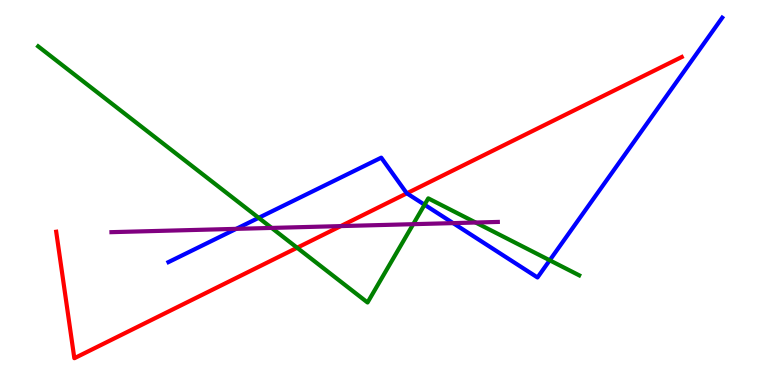[{'lines': ['blue', 'red'], 'intersections': [{'x': 5.25, 'y': 4.98}]}, {'lines': ['green', 'red'], 'intersections': [{'x': 3.83, 'y': 3.57}]}, {'lines': ['purple', 'red'], 'intersections': [{'x': 4.4, 'y': 4.13}]}, {'lines': ['blue', 'green'], 'intersections': [{'x': 3.34, 'y': 4.34}, {'x': 5.48, 'y': 4.68}, {'x': 7.09, 'y': 3.24}]}, {'lines': ['blue', 'purple'], 'intersections': [{'x': 3.05, 'y': 4.06}, {'x': 5.85, 'y': 4.2}]}, {'lines': ['green', 'purple'], 'intersections': [{'x': 3.51, 'y': 4.08}, {'x': 5.33, 'y': 4.18}, {'x': 6.14, 'y': 4.22}]}]